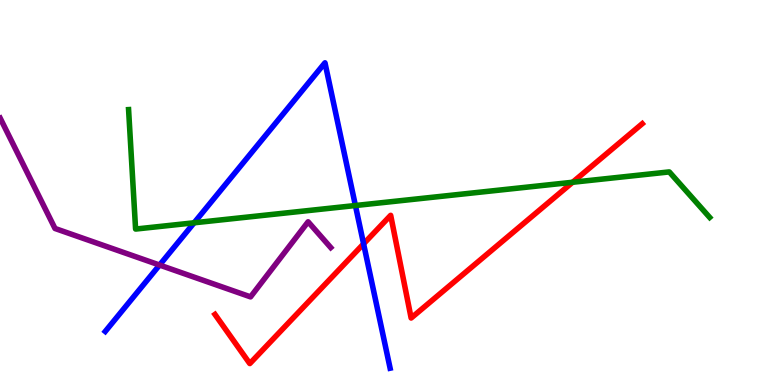[{'lines': ['blue', 'red'], 'intersections': [{'x': 4.69, 'y': 3.67}]}, {'lines': ['green', 'red'], 'intersections': [{'x': 7.39, 'y': 5.27}]}, {'lines': ['purple', 'red'], 'intersections': []}, {'lines': ['blue', 'green'], 'intersections': [{'x': 2.5, 'y': 4.21}, {'x': 4.59, 'y': 4.66}]}, {'lines': ['blue', 'purple'], 'intersections': [{'x': 2.06, 'y': 3.12}]}, {'lines': ['green', 'purple'], 'intersections': []}]